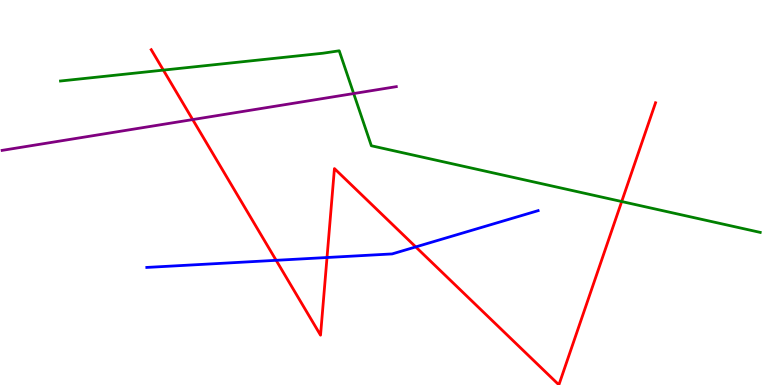[{'lines': ['blue', 'red'], 'intersections': [{'x': 3.56, 'y': 3.24}, {'x': 4.22, 'y': 3.31}, {'x': 5.36, 'y': 3.59}]}, {'lines': ['green', 'red'], 'intersections': [{'x': 2.11, 'y': 8.18}, {'x': 8.02, 'y': 4.77}]}, {'lines': ['purple', 'red'], 'intersections': [{'x': 2.49, 'y': 6.89}]}, {'lines': ['blue', 'green'], 'intersections': []}, {'lines': ['blue', 'purple'], 'intersections': []}, {'lines': ['green', 'purple'], 'intersections': [{'x': 4.56, 'y': 7.57}]}]